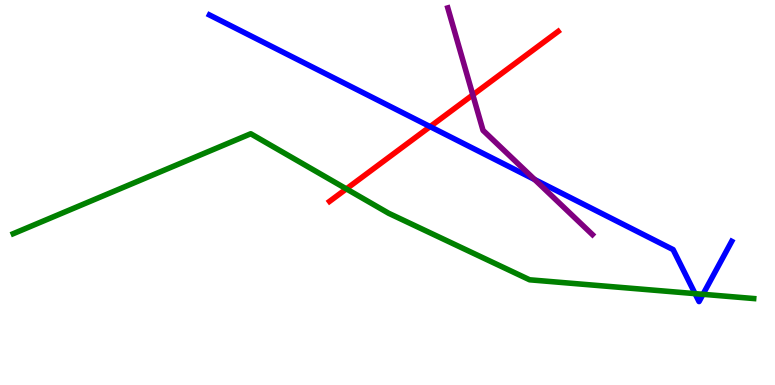[{'lines': ['blue', 'red'], 'intersections': [{'x': 5.55, 'y': 6.71}]}, {'lines': ['green', 'red'], 'intersections': [{'x': 4.47, 'y': 5.09}]}, {'lines': ['purple', 'red'], 'intersections': [{'x': 6.1, 'y': 7.54}]}, {'lines': ['blue', 'green'], 'intersections': [{'x': 8.97, 'y': 2.37}, {'x': 9.07, 'y': 2.36}]}, {'lines': ['blue', 'purple'], 'intersections': [{'x': 6.9, 'y': 5.34}]}, {'lines': ['green', 'purple'], 'intersections': []}]